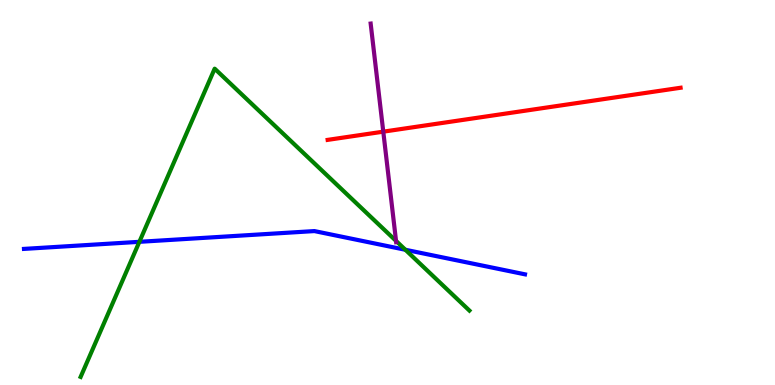[{'lines': ['blue', 'red'], 'intersections': []}, {'lines': ['green', 'red'], 'intersections': []}, {'lines': ['purple', 'red'], 'intersections': [{'x': 4.95, 'y': 6.58}]}, {'lines': ['blue', 'green'], 'intersections': [{'x': 1.8, 'y': 3.72}, {'x': 5.23, 'y': 3.51}]}, {'lines': ['blue', 'purple'], 'intersections': []}, {'lines': ['green', 'purple'], 'intersections': [{'x': 5.11, 'y': 3.74}]}]